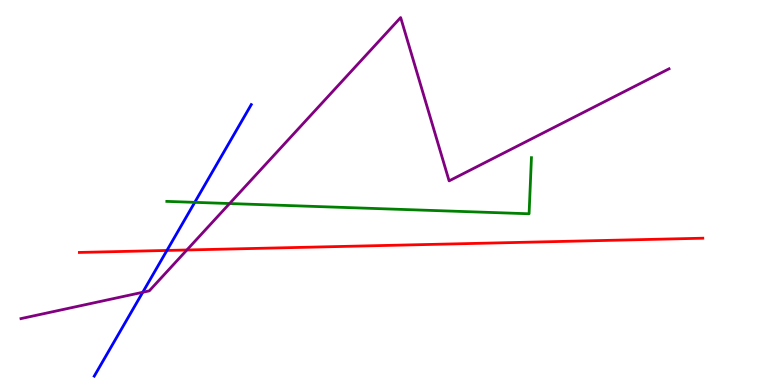[{'lines': ['blue', 'red'], 'intersections': [{'x': 2.15, 'y': 3.49}]}, {'lines': ['green', 'red'], 'intersections': []}, {'lines': ['purple', 'red'], 'intersections': [{'x': 2.41, 'y': 3.51}]}, {'lines': ['blue', 'green'], 'intersections': [{'x': 2.51, 'y': 4.74}]}, {'lines': ['blue', 'purple'], 'intersections': [{'x': 1.84, 'y': 2.41}]}, {'lines': ['green', 'purple'], 'intersections': [{'x': 2.96, 'y': 4.71}]}]